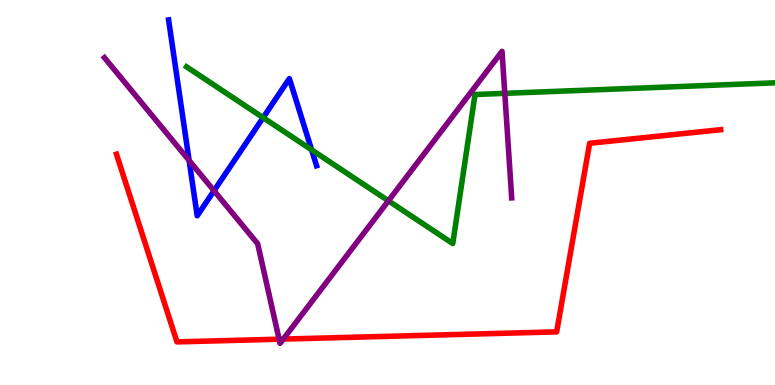[{'lines': ['blue', 'red'], 'intersections': []}, {'lines': ['green', 'red'], 'intersections': []}, {'lines': ['purple', 'red'], 'intersections': [{'x': 3.6, 'y': 1.19}, {'x': 3.66, 'y': 1.19}]}, {'lines': ['blue', 'green'], 'intersections': [{'x': 3.4, 'y': 6.94}, {'x': 4.02, 'y': 6.11}]}, {'lines': ['blue', 'purple'], 'intersections': [{'x': 2.44, 'y': 5.83}, {'x': 2.76, 'y': 5.05}]}, {'lines': ['green', 'purple'], 'intersections': [{'x': 5.01, 'y': 4.78}, {'x': 6.51, 'y': 7.58}]}]